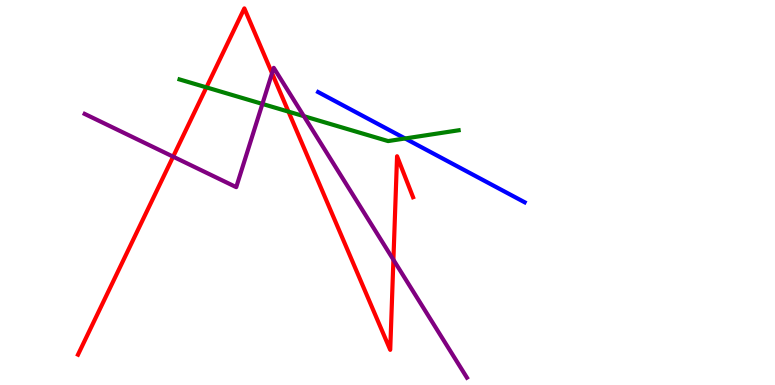[{'lines': ['blue', 'red'], 'intersections': []}, {'lines': ['green', 'red'], 'intersections': [{'x': 2.66, 'y': 7.73}, {'x': 3.72, 'y': 7.1}]}, {'lines': ['purple', 'red'], 'intersections': [{'x': 2.23, 'y': 5.93}, {'x': 3.51, 'y': 8.1}, {'x': 5.08, 'y': 3.25}]}, {'lines': ['blue', 'green'], 'intersections': [{'x': 5.23, 'y': 6.4}]}, {'lines': ['blue', 'purple'], 'intersections': []}, {'lines': ['green', 'purple'], 'intersections': [{'x': 3.39, 'y': 7.3}, {'x': 3.92, 'y': 6.98}]}]